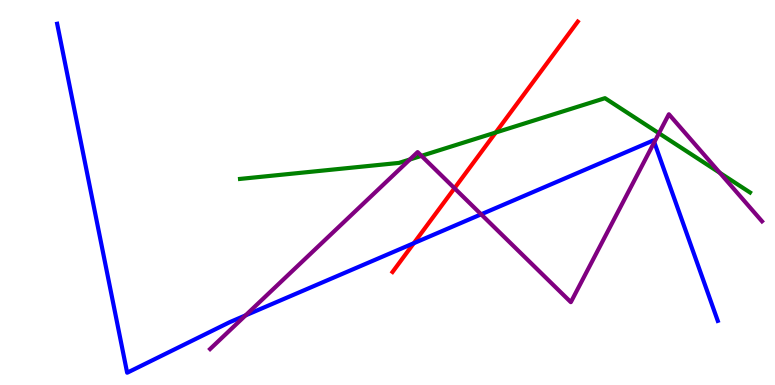[{'lines': ['blue', 'red'], 'intersections': [{'x': 5.34, 'y': 3.68}]}, {'lines': ['green', 'red'], 'intersections': [{'x': 6.4, 'y': 6.56}]}, {'lines': ['purple', 'red'], 'intersections': [{'x': 5.86, 'y': 5.11}]}, {'lines': ['blue', 'green'], 'intersections': []}, {'lines': ['blue', 'purple'], 'intersections': [{'x': 3.17, 'y': 1.81}, {'x': 6.21, 'y': 4.43}, {'x': 8.44, 'y': 6.31}]}, {'lines': ['green', 'purple'], 'intersections': [{'x': 5.29, 'y': 5.86}, {'x': 5.44, 'y': 5.95}, {'x': 8.5, 'y': 6.54}, {'x': 9.29, 'y': 5.51}]}]